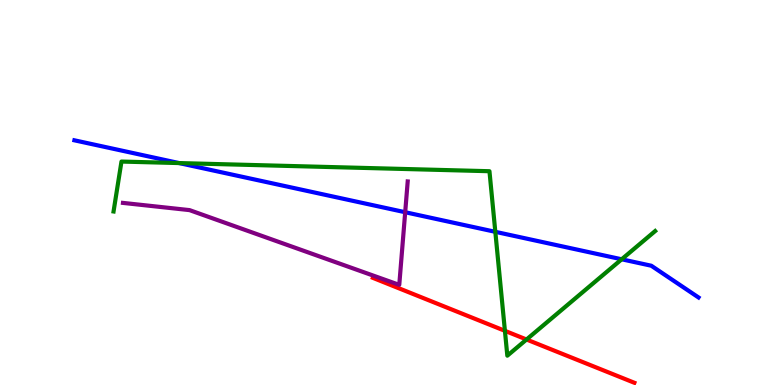[{'lines': ['blue', 'red'], 'intersections': []}, {'lines': ['green', 'red'], 'intersections': [{'x': 6.52, 'y': 1.41}, {'x': 6.79, 'y': 1.18}]}, {'lines': ['purple', 'red'], 'intersections': []}, {'lines': ['blue', 'green'], 'intersections': [{'x': 2.31, 'y': 5.76}, {'x': 6.39, 'y': 3.98}, {'x': 8.02, 'y': 3.27}]}, {'lines': ['blue', 'purple'], 'intersections': [{'x': 5.23, 'y': 4.49}]}, {'lines': ['green', 'purple'], 'intersections': []}]